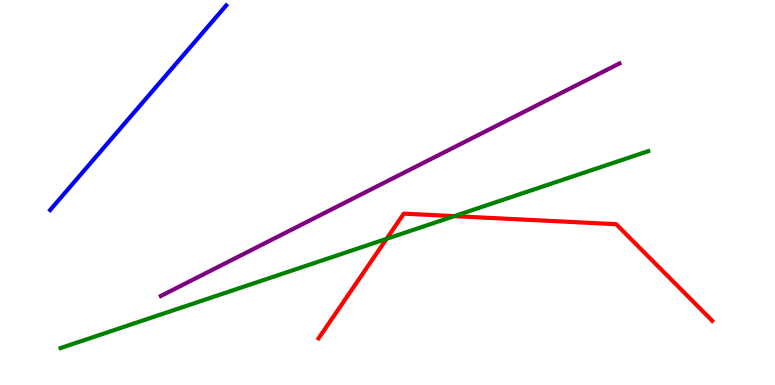[{'lines': ['blue', 'red'], 'intersections': []}, {'lines': ['green', 'red'], 'intersections': [{'x': 4.99, 'y': 3.8}, {'x': 5.86, 'y': 4.39}]}, {'lines': ['purple', 'red'], 'intersections': []}, {'lines': ['blue', 'green'], 'intersections': []}, {'lines': ['blue', 'purple'], 'intersections': []}, {'lines': ['green', 'purple'], 'intersections': []}]